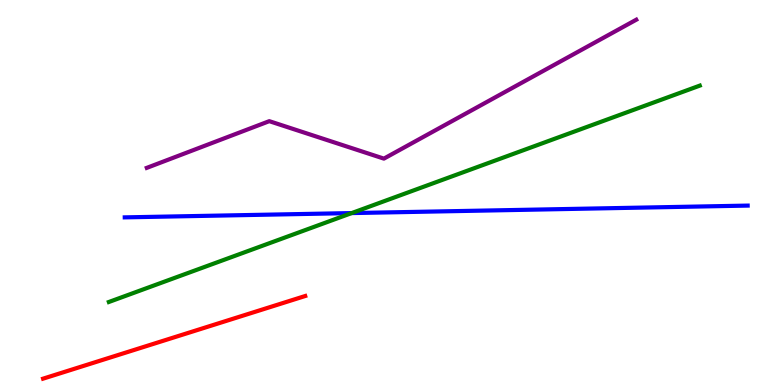[{'lines': ['blue', 'red'], 'intersections': []}, {'lines': ['green', 'red'], 'intersections': []}, {'lines': ['purple', 'red'], 'intersections': []}, {'lines': ['blue', 'green'], 'intersections': [{'x': 4.54, 'y': 4.47}]}, {'lines': ['blue', 'purple'], 'intersections': []}, {'lines': ['green', 'purple'], 'intersections': []}]